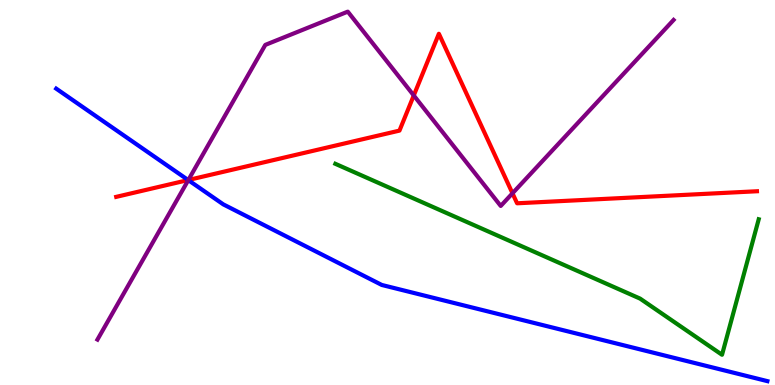[{'lines': ['blue', 'red'], 'intersections': [{'x': 2.43, 'y': 5.32}]}, {'lines': ['green', 'red'], 'intersections': []}, {'lines': ['purple', 'red'], 'intersections': [{'x': 2.43, 'y': 5.32}, {'x': 5.34, 'y': 7.52}, {'x': 6.61, 'y': 4.98}]}, {'lines': ['blue', 'green'], 'intersections': []}, {'lines': ['blue', 'purple'], 'intersections': [{'x': 2.43, 'y': 5.32}]}, {'lines': ['green', 'purple'], 'intersections': []}]